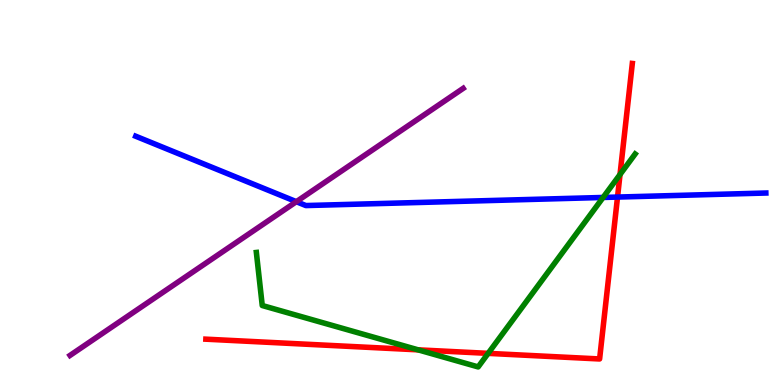[{'lines': ['blue', 'red'], 'intersections': [{'x': 7.97, 'y': 4.88}]}, {'lines': ['green', 'red'], 'intersections': [{'x': 5.4, 'y': 0.913}, {'x': 6.3, 'y': 0.822}, {'x': 8.0, 'y': 5.47}]}, {'lines': ['purple', 'red'], 'intersections': []}, {'lines': ['blue', 'green'], 'intersections': [{'x': 7.78, 'y': 4.87}]}, {'lines': ['blue', 'purple'], 'intersections': [{'x': 3.82, 'y': 4.76}]}, {'lines': ['green', 'purple'], 'intersections': []}]